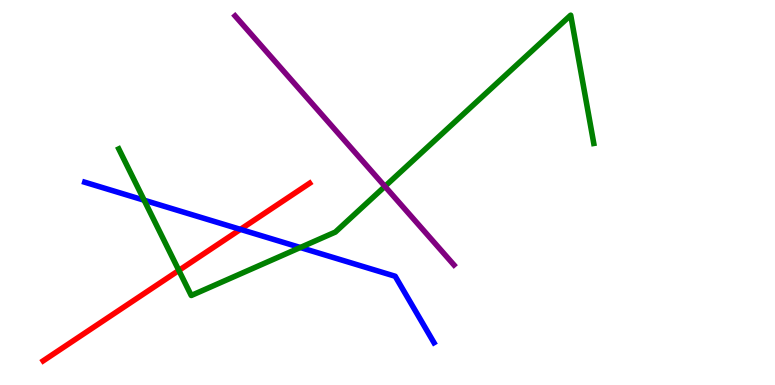[{'lines': ['blue', 'red'], 'intersections': [{'x': 3.1, 'y': 4.04}]}, {'lines': ['green', 'red'], 'intersections': [{'x': 2.31, 'y': 2.98}]}, {'lines': ['purple', 'red'], 'intersections': []}, {'lines': ['blue', 'green'], 'intersections': [{'x': 1.86, 'y': 4.8}, {'x': 3.87, 'y': 3.57}]}, {'lines': ['blue', 'purple'], 'intersections': []}, {'lines': ['green', 'purple'], 'intersections': [{'x': 4.97, 'y': 5.16}]}]